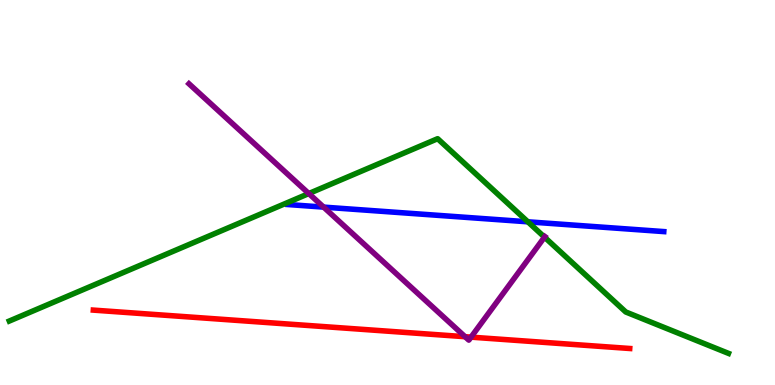[{'lines': ['blue', 'red'], 'intersections': []}, {'lines': ['green', 'red'], 'intersections': []}, {'lines': ['purple', 'red'], 'intersections': [{'x': 6.0, 'y': 1.25}, {'x': 6.08, 'y': 1.24}]}, {'lines': ['blue', 'green'], 'intersections': [{'x': 6.81, 'y': 4.24}]}, {'lines': ['blue', 'purple'], 'intersections': [{'x': 4.18, 'y': 4.62}]}, {'lines': ['green', 'purple'], 'intersections': [{'x': 3.98, 'y': 4.97}, {'x': 7.03, 'y': 3.84}]}]